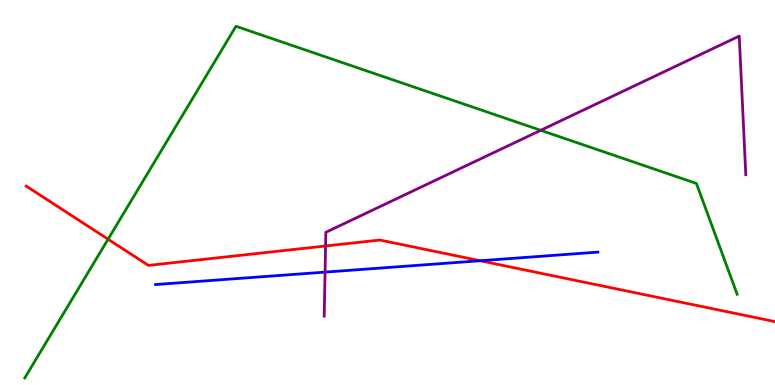[{'lines': ['blue', 'red'], 'intersections': [{'x': 6.2, 'y': 3.23}]}, {'lines': ['green', 'red'], 'intersections': [{'x': 1.39, 'y': 3.79}]}, {'lines': ['purple', 'red'], 'intersections': [{'x': 4.2, 'y': 3.61}]}, {'lines': ['blue', 'green'], 'intersections': []}, {'lines': ['blue', 'purple'], 'intersections': [{'x': 4.19, 'y': 2.93}]}, {'lines': ['green', 'purple'], 'intersections': [{'x': 6.98, 'y': 6.62}]}]